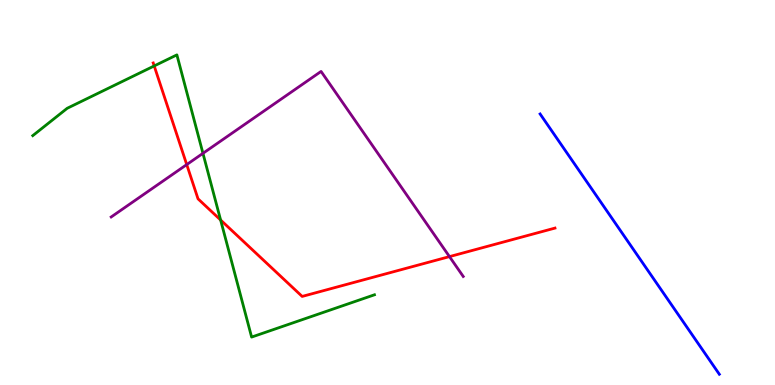[{'lines': ['blue', 'red'], 'intersections': []}, {'lines': ['green', 'red'], 'intersections': [{'x': 1.99, 'y': 8.29}, {'x': 2.85, 'y': 4.29}]}, {'lines': ['purple', 'red'], 'intersections': [{'x': 2.41, 'y': 5.73}, {'x': 5.8, 'y': 3.33}]}, {'lines': ['blue', 'green'], 'intersections': []}, {'lines': ['blue', 'purple'], 'intersections': []}, {'lines': ['green', 'purple'], 'intersections': [{'x': 2.62, 'y': 6.02}]}]